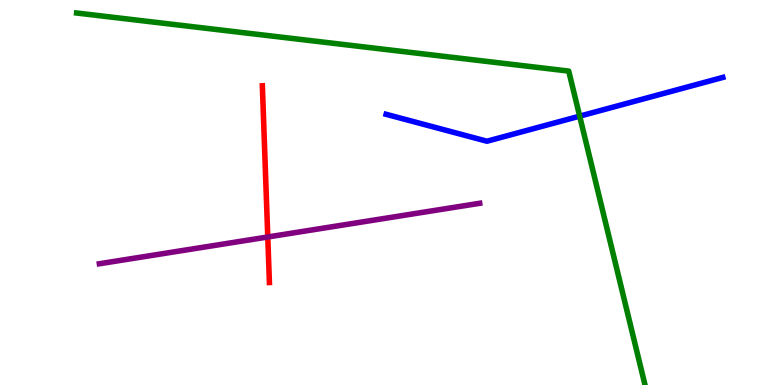[{'lines': ['blue', 'red'], 'intersections': []}, {'lines': ['green', 'red'], 'intersections': []}, {'lines': ['purple', 'red'], 'intersections': [{'x': 3.46, 'y': 3.84}]}, {'lines': ['blue', 'green'], 'intersections': [{'x': 7.48, 'y': 6.98}]}, {'lines': ['blue', 'purple'], 'intersections': []}, {'lines': ['green', 'purple'], 'intersections': []}]